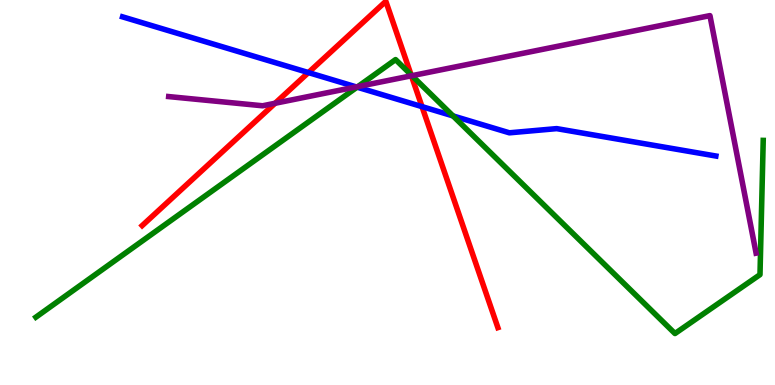[{'lines': ['blue', 'red'], 'intersections': [{'x': 3.98, 'y': 8.11}, {'x': 5.45, 'y': 7.23}]}, {'lines': ['green', 'red'], 'intersections': [{'x': 5.3, 'y': 8.06}]}, {'lines': ['purple', 'red'], 'intersections': [{'x': 3.55, 'y': 7.32}, {'x': 5.31, 'y': 8.03}]}, {'lines': ['blue', 'green'], 'intersections': [{'x': 4.61, 'y': 7.74}, {'x': 5.85, 'y': 6.99}]}, {'lines': ['blue', 'purple'], 'intersections': [{'x': 4.6, 'y': 7.74}]}, {'lines': ['green', 'purple'], 'intersections': [{'x': 4.62, 'y': 7.75}, {'x': 5.32, 'y': 8.03}]}]